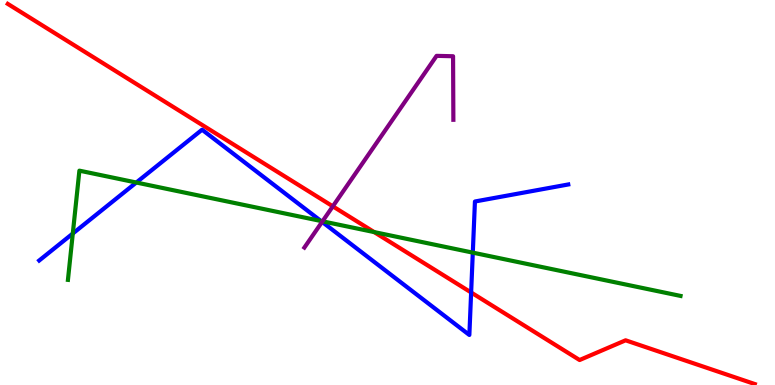[{'lines': ['blue', 'red'], 'intersections': [{'x': 6.08, 'y': 2.4}]}, {'lines': ['green', 'red'], 'intersections': [{'x': 4.83, 'y': 3.97}]}, {'lines': ['purple', 'red'], 'intersections': [{'x': 4.29, 'y': 4.64}]}, {'lines': ['blue', 'green'], 'intersections': [{'x': 0.939, 'y': 3.93}, {'x': 1.76, 'y': 5.26}, {'x': 4.14, 'y': 4.26}, {'x': 6.1, 'y': 3.44}]}, {'lines': ['blue', 'purple'], 'intersections': [{'x': 4.16, 'y': 4.24}]}, {'lines': ['green', 'purple'], 'intersections': [{'x': 4.16, 'y': 4.25}]}]